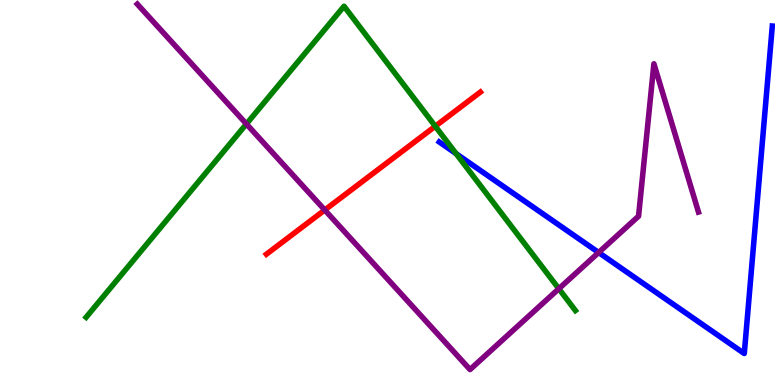[{'lines': ['blue', 'red'], 'intersections': []}, {'lines': ['green', 'red'], 'intersections': [{'x': 5.62, 'y': 6.72}]}, {'lines': ['purple', 'red'], 'intersections': [{'x': 4.19, 'y': 4.55}]}, {'lines': ['blue', 'green'], 'intersections': [{'x': 5.89, 'y': 6.01}]}, {'lines': ['blue', 'purple'], 'intersections': [{'x': 7.72, 'y': 3.44}]}, {'lines': ['green', 'purple'], 'intersections': [{'x': 3.18, 'y': 6.78}, {'x': 7.21, 'y': 2.5}]}]